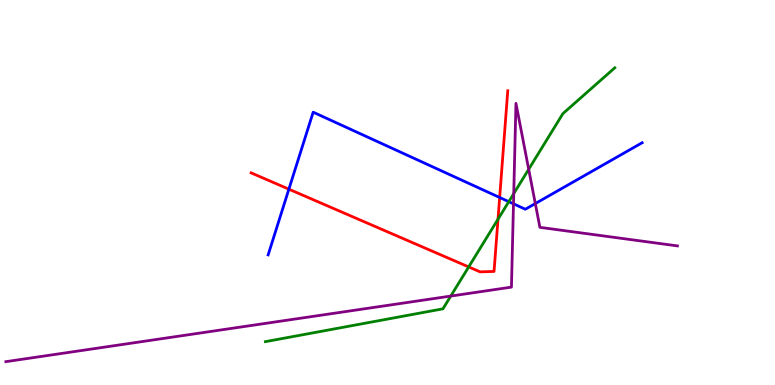[{'lines': ['blue', 'red'], 'intersections': [{'x': 3.73, 'y': 5.09}, {'x': 6.45, 'y': 4.87}]}, {'lines': ['green', 'red'], 'intersections': [{'x': 6.05, 'y': 3.07}, {'x': 6.43, 'y': 4.31}]}, {'lines': ['purple', 'red'], 'intersections': []}, {'lines': ['blue', 'green'], 'intersections': [{'x': 6.57, 'y': 4.76}]}, {'lines': ['blue', 'purple'], 'intersections': [{'x': 6.63, 'y': 4.71}, {'x': 6.91, 'y': 4.71}]}, {'lines': ['green', 'purple'], 'intersections': [{'x': 5.82, 'y': 2.31}, {'x': 6.63, 'y': 4.97}, {'x': 6.82, 'y': 5.6}]}]